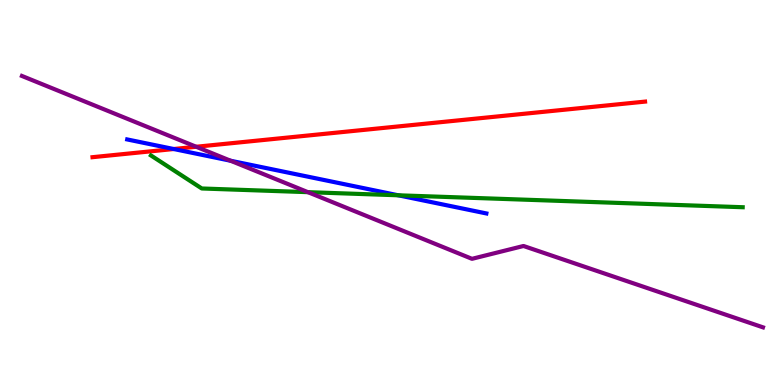[{'lines': ['blue', 'red'], 'intersections': [{'x': 2.24, 'y': 6.13}]}, {'lines': ['green', 'red'], 'intersections': []}, {'lines': ['purple', 'red'], 'intersections': [{'x': 2.53, 'y': 6.19}]}, {'lines': ['blue', 'green'], 'intersections': [{'x': 5.14, 'y': 4.93}]}, {'lines': ['blue', 'purple'], 'intersections': [{'x': 2.98, 'y': 5.82}]}, {'lines': ['green', 'purple'], 'intersections': [{'x': 3.97, 'y': 5.01}]}]